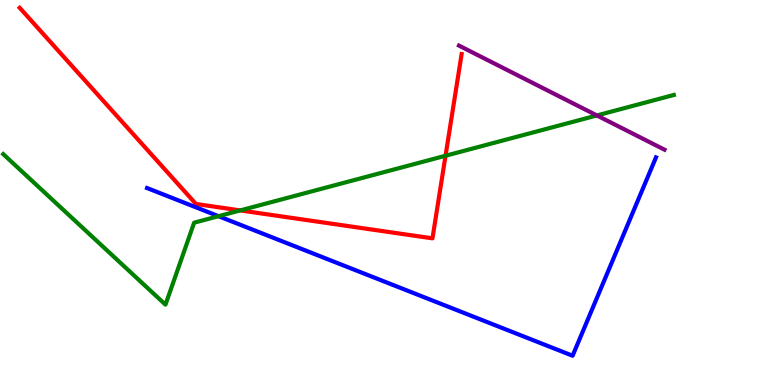[{'lines': ['blue', 'red'], 'intersections': []}, {'lines': ['green', 'red'], 'intersections': [{'x': 3.1, 'y': 4.53}, {'x': 5.75, 'y': 5.95}]}, {'lines': ['purple', 'red'], 'intersections': []}, {'lines': ['blue', 'green'], 'intersections': [{'x': 2.82, 'y': 4.38}]}, {'lines': ['blue', 'purple'], 'intersections': []}, {'lines': ['green', 'purple'], 'intersections': [{'x': 7.7, 'y': 7.0}]}]